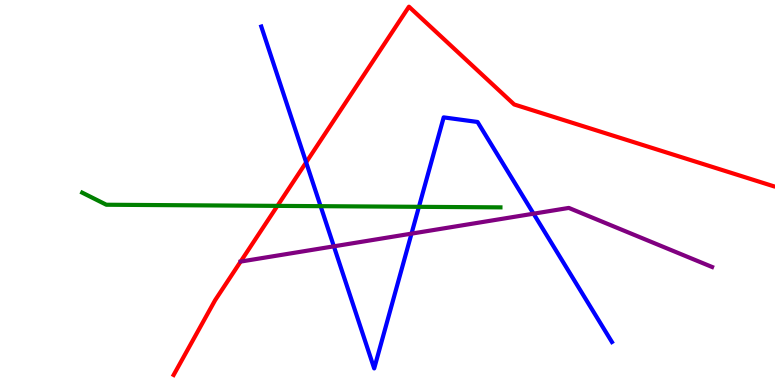[{'lines': ['blue', 'red'], 'intersections': [{'x': 3.95, 'y': 5.78}]}, {'lines': ['green', 'red'], 'intersections': [{'x': 3.58, 'y': 4.65}]}, {'lines': ['purple', 'red'], 'intersections': []}, {'lines': ['blue', 'green'], 'intersections': [{'x': 4.14, 'y': 4.64}, {'x': 5.41, 'y': 4.63}]}, {'lines': ['blue', 'purple'], 'intersections': [{'x': 4.31, 'y': 3.6}, {'x': 5.31, 'y': 3.93}, {'x': 6.88, 'y': 4.45}]}, {'lines': ['green', 'purple'], 'intersections': []}]